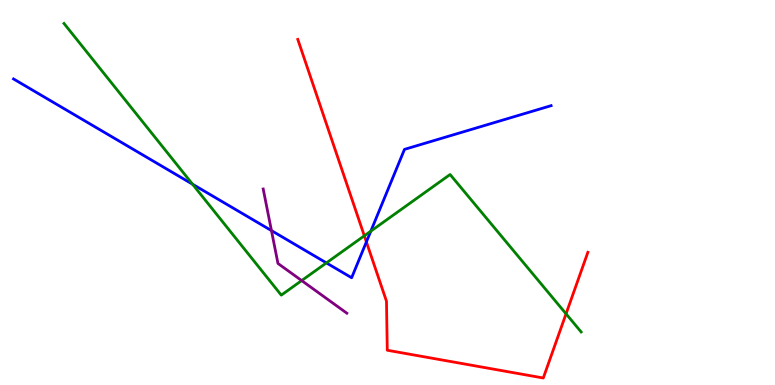[{'lines': ['blue', 'red'], 'intersections': [{'x': 4.73, 'y': 3.72}]}, {'lines': ['green', 'red'], 'intersections': [{'x': 4.7, 'y': 3.88}, {'x': 7.3, 'y': 1.85}]}, {'lines': ['purple', 'red'], 'intersections': []}, {'lines': ['blue', 'green'], 'intersections': [{'x': 2.48, 'y': 5.22}, {'x': 4.21, 'y': 3.17}, {'x': 4.78, 'y': 4.0}]}, {'lines': ['blue', 'purple'], 'intersections': [{'x': 3.5, 'y': 4.01}]}, {'lines': ['green', 'purple'], 'intersections': [{'x': 3.89, 'y': 2.71}]}]